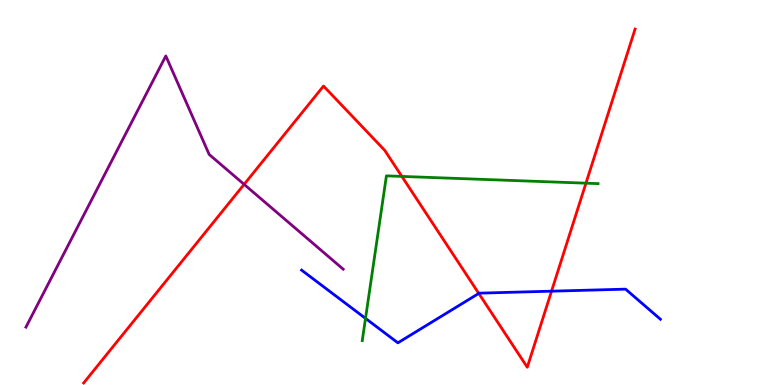[{'lines': ['blue', 'red'], 'intersections': [{'x': 6.18, 'y': 2.38}, {'x': 7.12, 'y': 2.44}]}, {'lines': ['green', 'red'], 'intersections': [{'x': 5.19, 'y': 5.42}, {'x': 7.56, 'y': 5.24}]}, {'lines': ['purple', 'red'], 'intersections': [{'x': 3.15, 'y': 5.21}]}, {'lines': ['blue', 'green'], 'intersections': [{'x': 4.72, 'y': 1.73}]}, {'lines': ['blue', 'purple'], 'intersections': []}, {'lines': ['green', 'purple'], 'intersections': []}]